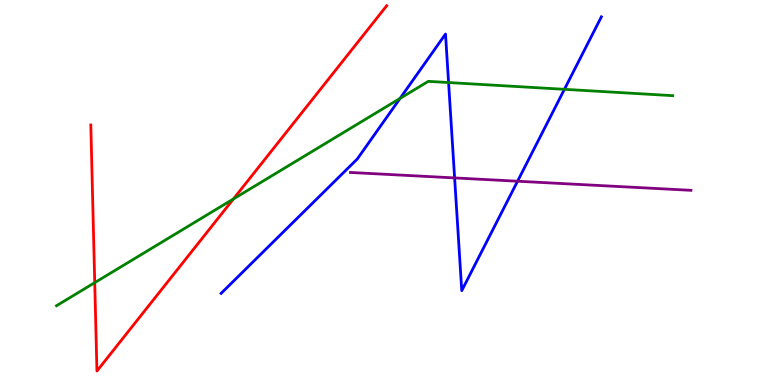[{'lines': ['blue', 'red'], 'intersections': []}, {'lines': ['green', 'red'], 'intersections': [{'x': 1.22, 'y': 2.66}, {'x': 3.01, 'y': 4.83}]}, {'lines': ['purple', 'red'], 'intersections': []}, {'lines': ['blue', 'green'], 'intersections': [{'x': 5.16, 'y': 7.44}, {'x': 5.79, 'y': 7.86}, {'x': 7.28, 'y': 7.68}]}, {'lines': ['blue', 'purple'], 'intersections': [{'x': 5.87, 'y': 5.38}, {'x': 6.68, 'y': 5.29}]}, {'lines': ['green', 'purple'], 'intersections': []}]